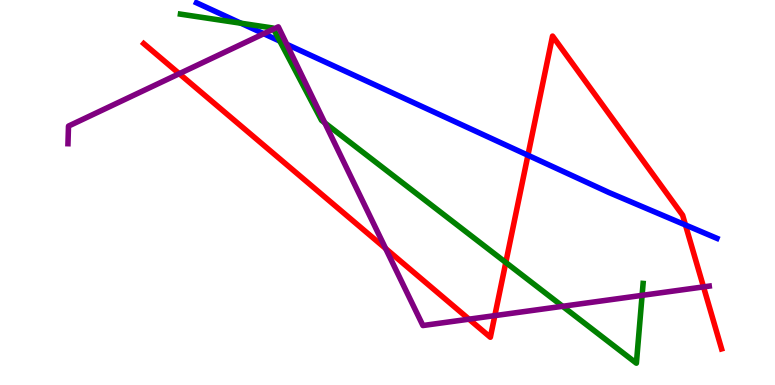[{'lines': ['blue', 'red'], 'intersections': [{'x': 6.81, 'y': 5.97}, {'x': 8.84, 'y': 4.16}]}, {'lines': ['green', 'red'], 'intersections': [{'x': 6.53, 'y': 3.18}]}, {'lines': ['purple', 'red'], 'intersections': [{'x': 2.31, 'y': 8.09}, {'x': 4.98, 'y': 3.54}, {'x': 6.05, 'y': 1.71}, {'x': 6.38, 'y': 1.8}, {'x': 9.08, 'y': 2.55}]}, {'lines': ['blue', 'green'], 'intersections': [{'x': 3.11, 'y': 9.4}, {'x': 3.61, 'y': 8.93}]}, {'lines': ['blue', 'purple'], 'intersections': [{'x': 3.4, 'y': 9.12}, {'x': 3.7, 'y': 8.85}]}, {'lines': ['green', 'purple'], 'intersections': [{'x': 3.53, 'y': 9.24}, {'x': 4.19, 'y': 6.81}, {'x': 7.26, 'y': 2.04}, {'x': 8.29, 'y': 2.33}]}]